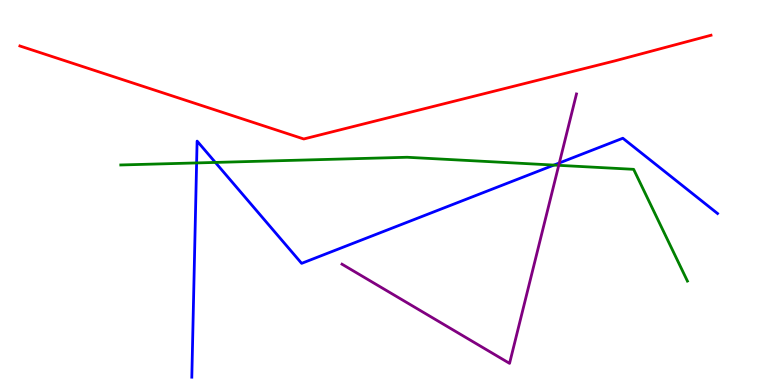[{'lines': ['blue', 'red'], 'intersections': []}, {'lines': ['green', 'red'], 'intersections': []}, {'lines': ['purple', 'red'], 'intersections': []}, {'lines': ['blue', 'green'], 'intersections': [{'x': 2.54, 'y': 5.77}, {'x': 2.78, 'y': 5.78}, {'x': 7.15, 'y': 5.71}]}, {'lines': ['blue', 'purple'], 'intersections': [{'x': 7.22, 'y': 5.77}]}, {'lines': ['green', 'purple'], 'intersections': [{'x': 7.21, 'y': 5.71}]}]